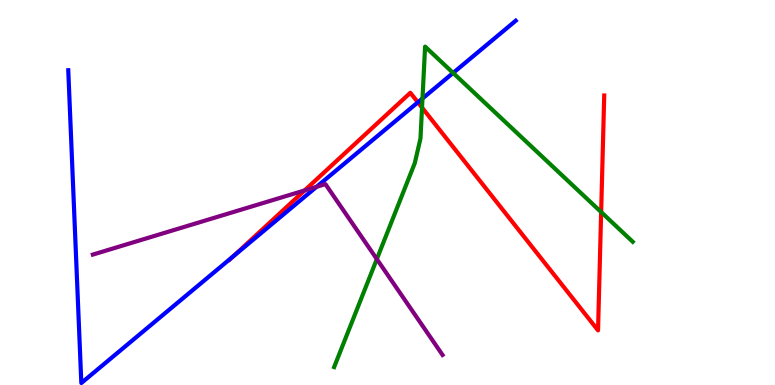[{'lines': ['blue', 'red'], 'intersections': [{'x': 3.01, 'y': 3.35}, {'x': 5.39, 'y': 7.34}]}, {'lines': ['green', 'red'], 'intersections': [{'x': 5.45, 'y': 7.21}, {'x': 7.76, 'y': 4.49}]}, {'lines': ['purple', 'red'], 'intersections': [{'x': 3.93, 'y': 5.05}]}, {'lines': ['blue', 'green'], 'intersections': [{'x': 5.45, 'y': 7.44}, {'x': 5.85, 'y': 8.11}]}, {'lines': ['blue', 'purple'], 'intersections': [{'x': 4.08, 'y': 5.15}]}, {'lines': ['green', 'purple'], 'intersections': [{'x': 4.86, 'y': 3.27}]}]